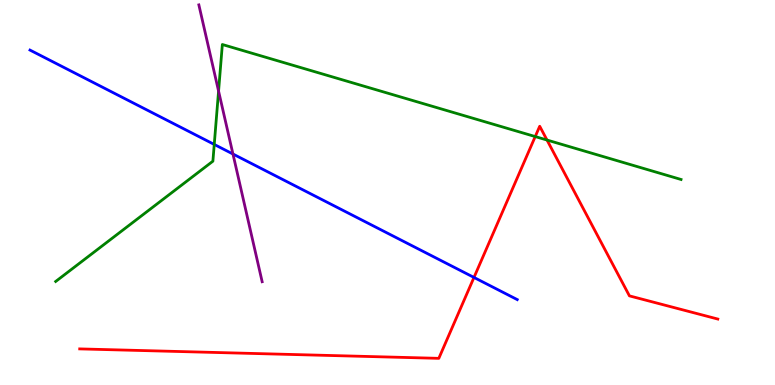[{'lines': ['blue', 'red'], 'intersections': [{'x': 6.12, 'y': 2.79}]}, {'lines': ['green', 'red'], 'intersections': [{'x': 6.91, 'y': 6.45}, {'x': 7.06, 'y': 6.36}]}, {'lines': ['purple', 'red'], 'intersections': []}, {'lines': ['blue', 'green'], 'intersections': [{'x': 2.76, 'y': 6.25}]}, {'lines': ['blue', 'purple'], 'intersections': [{'x': 3.01, 'y': 6.0}]}, {'lines': ['green', 'purple'], 'intersections': [{'x': 2.82, 'y': 7.63}]}]